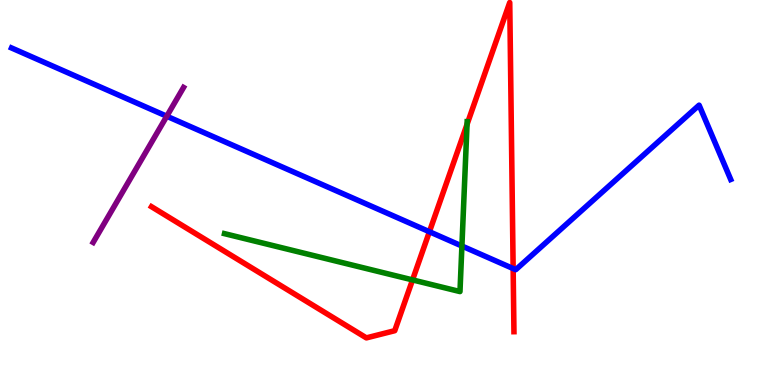[{'lines': ['blue', 'red'], 'intersections': [{'x': 5.54, 'y': 3.98}, {'x': 6.62, 'y': 3.02}]}, {'lines': ['green', 'red'], 'intersections': [{'x': 5.32, 'y': 2.73}, {'x': 6.03, 'y': 6.77}]}, {'lines': ['purple', 'red'], 'intersections': []}, {'lines': ['blue', 'green'], 'intersections': [{'x': 5.96, 'y': 3.61}]}, {'lines': ['blue', 'purple'], 'intersections': [{'x': 2.15, 'y': 6.98}]}, {'lines': ['green', 'purple'], 'intersections': []}]